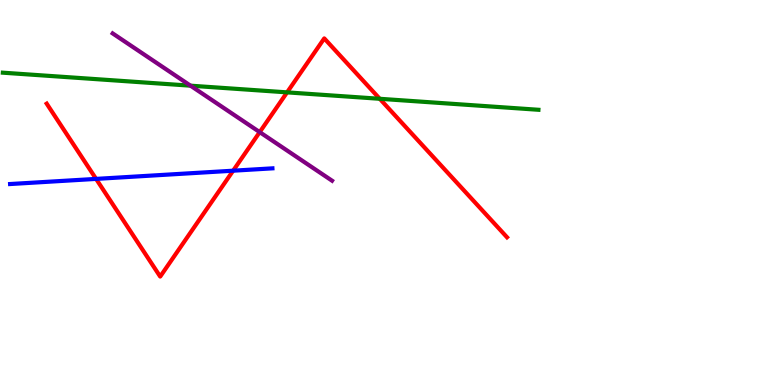[{'lines': ['blue', 'red'], 'intersections': [{'x': 1.24, 'y': 5.35}, {'x': 3.01, 'y': 5.57}]}, {'lines': ['green', 'red'], 'intersections': [{'x': 3.7, 'y': 7.6}, {'x': 4.9, 'y': 7.43}]}, {'lines': ['purple', 'red'], 'intersections': [{'x': 3.35, 'y': 6.57}]}, {'lines': ['blue', 'green'], 'intersections': []}, {'lines': ['blue', 'purple'], 'intersections': []}, {'lines': ['green', 'purple'], 'intersections': [{'x': 2.46, 'y': 7.77}]}]